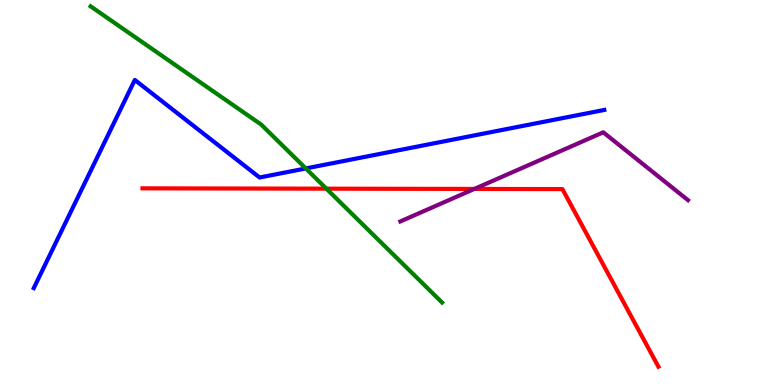[{'lines': ['blue', 'red'], 'intersections': []}, {'lines': ['green', 'red'], 'intersections': [{'x': 4.21, 'y': 5.1}]}, {'lines': ['purple', 'red'], 'intersections': [{'x': 6.12, 'y': 5.09}]}, {'lines': ['blue', 'green'], 'intersections': [{'x': 3.95, 'y': 5.62}]}, {'lines': ['blue', 'purple'], 'intersections': []}, {'lines': ['green', 'purple'], 'intersections': []}]